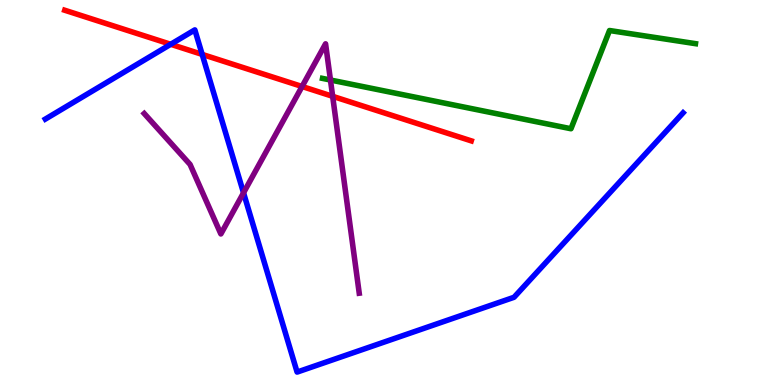[{'lines': ['blue', 'red'], 'intersections': [{'x': 2.2, 'y': 8.85}, {'x': 2.61, 'y': 8.59}]}, {'lines': ['green', 'red'], 'intersections': []}, {'lines': ['purple', 'red'], 'intersections': [{'x': 3.9, 'y': 7.75}, {'x': 4.29, 'y': 7.5}]}, {'lines': ['blue', 'green'], 'intersections': []}, {'lines': ['blue', 'purple'], 'intersections': [{'x': 3.14, 'y': 4.99}]}, {'lines': ['green', 'purple'], 'intersections': [{'x': 4.26, 'y': 7.92}]}]